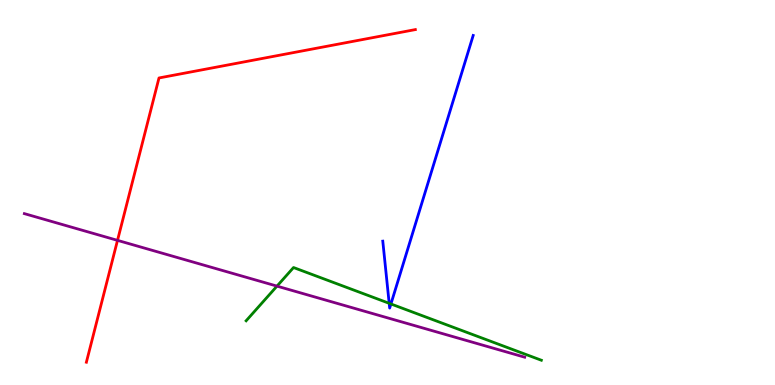[{'lines': ['blue', 'red'], 'intersections': []}, {'lines': ['green', 'red'], 'intersections': []}, {'lines': ['purple', 'red'], 'intersections': [{'x': 1.52, 'y': 3.76}]}, {'lines': ['blue', 'green'], 'intersections': [{'x': 5.02, 'y': 2.12}, {'x': 5.04, 'y': 2.1}]}, {'lines': ['blue', 'purple'], 'intersections': []}, {'lines': ['green', 'purple'], 'intersections': [{'x': 3.57, 'y': 2.57}]}]